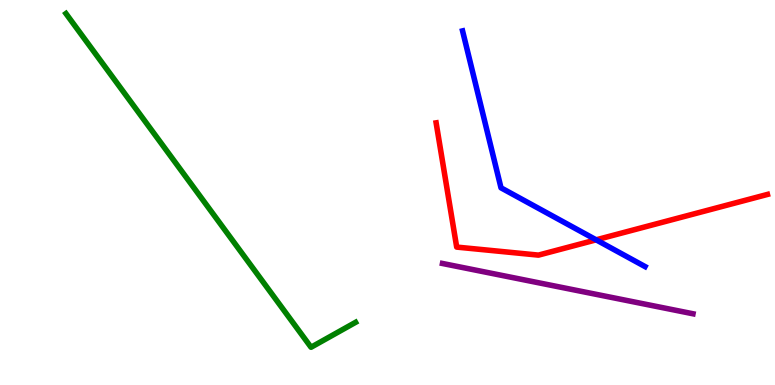[{'lines': ['blue', 'red'], 'intersections': [{'x': 7.69, 'y': 3.77}]}, {'lines': ['green', 'red'], 'intersections': []}, {'lines': ['purple', 'red'], 'intersections': []}, {'lines': ['blue', 'green'], 'intersections': []}, {'lines': ['blue', 'purple'], 'intersections': []}, {'lines': ['green', 'purple'], 'intersections': []}]